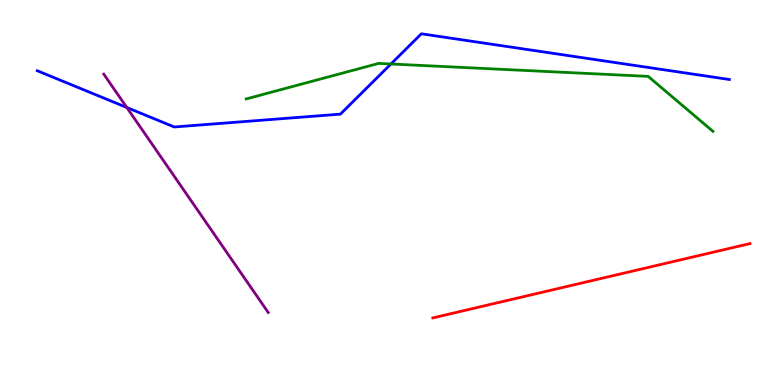[{'lines': ['blue', 'red'], 'intersections': []}, {'lines': ['green', 'red'], 'intersections': []}, {'lines': ['purple', 'red'], 'intersections': []}, {'lines': ['blue', 'green'], 'intersections': [{'x': 5.04, 'y': 8.34}]}, {'lines': ['blue', 'purple'], 'intersections': [{'x': 1.64, 'y': 7.21}]}, {'lines': ['green', 'purple'], 'intersections': []}]